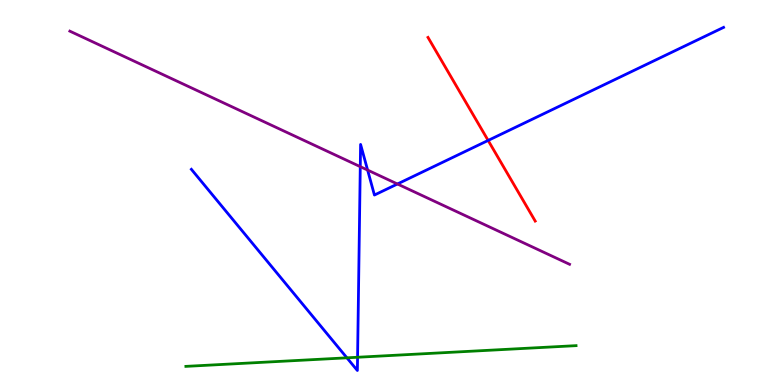[{'lines': ['blue', 'red'], 'intersections': [{'x': 6.3, 'y': 6.35}]}, {'lines': ['green', 'red'], 'intersections': []}, {'lines': ['purple', 'red'], 'intersections': []}, {'lines': ['blue', 'green'], 'intersections': [{'x': 4.48, 'y': 0.706}, {'x': 4.61, 'y': 0.721}]}, {'lines': ['blue', 'purple'], 'intersections': [{'x': 4.65, 'y': 5.67}, {'x': 4.74, 'y': 5.58}, {'x': 5.13, 'y': 5.22}]}, {'lines': ['green', 'purple'], 'intersections': []}]